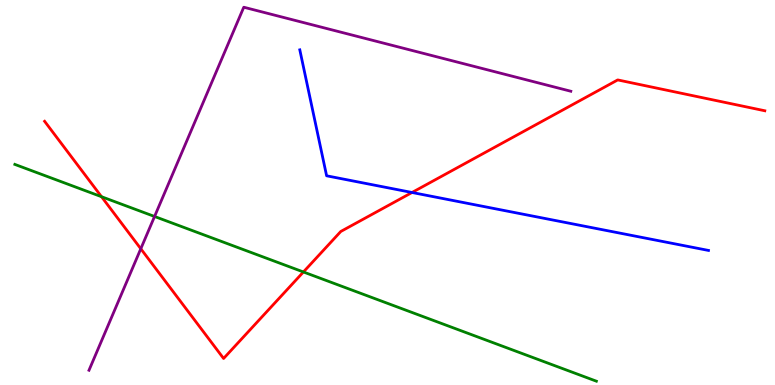[{'lines': ['blue', 'red'], 'intersections': [{'x': 5.32, 'y': 5.0}]}, {'lines': ['green', 'red'], 'intersections': [{'x': 1.31, 'y': 4.89}, {'x': 3.92, 'y': 2.94}]}, {'lines': ['purple', 'red'], 'intersections': [{'x': 1.82, 'y': 3.54}]}, {'lines': ['blue', 'green'], 'intersections': []}, {'lines': ['blue', 'purple'], 'intersections': []}, {'lines': ['green', 'purple'], 'intersections': [{'x': 1.99, 'y': 4.38}]}]